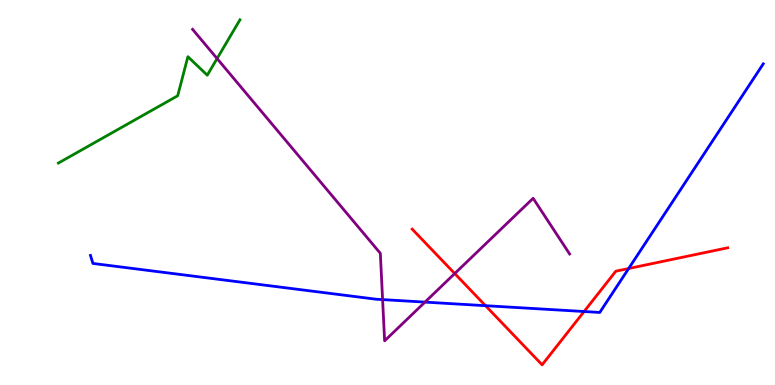[{'lines': ['blue', 'red'], 'intersections': [{'x': 6.26, 'y': 2.06}, {'x': 7.54, 'y': 1.91}, {'x': 8.11, 'y': 3.03}]}, {'lines': ['green', 'red'], 'intersections': []}, {'lines': ['purple', 'red'], 'intersections': [{'x': 5.87, 'y': 2.89}]}, {'lines': ['blue', 'green'], 'intersections': []}, {'lines': ['blue', 'purple'], 'intersections': [{'x': 4.94, 'y': 2.22}, {'x': 5.48, 'y': 2.15}]}, {'lines': ['green', 'purple'], 'intersections': [{'x': 2.8, 'y': 8.48}]}]